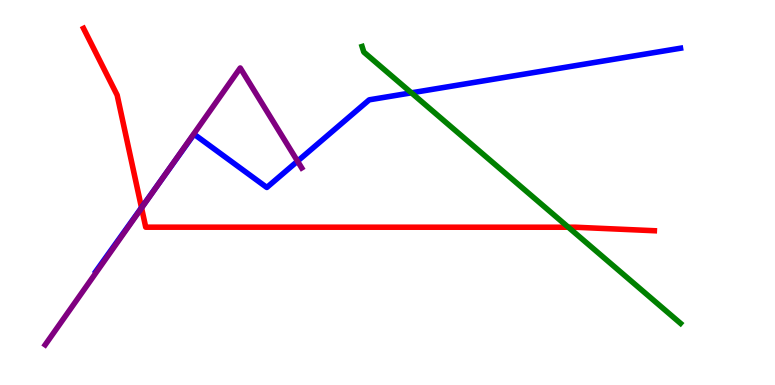[{'lines': ['blue', 'red'], 'intersections': [{'x': 1.83, 'y': 4.61}]}, {'lines': ['green', 'red'], 'intersections': [{'x': 7.33, 'y': 4.1}]}, {'lines': ['purple', 'red'], 'intersections': [{'x': 1.83, 'y': 4.6}]}, {'lines': ['blue', 'green'], 'intersections': [{'x': 5.31, 'y': 7.59}]}, {'lines': ['blue', 'purple'], 'intersections': [{'x': 2.1, 'y': 5.38}, {'x': 3.84, 'y': 5.81}]}, {'lines': ['green', 'purple'], 'intersections': []}]